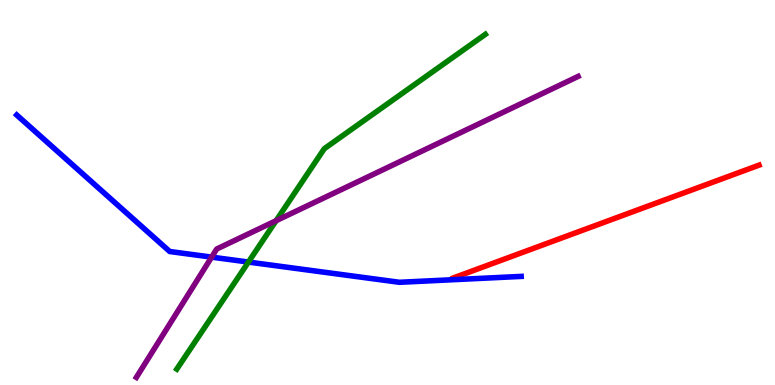[{'lines': ['blue', 'red'], 'intersections': []}, {'lines': ['green', 'red'], 'intersections': []}, {'lines': ['purple', 'red'], 'intersections': []}, {'lines': ['blue', 'green'], 'intersections': [{'x': 3.21, 'y': 3.19}]}, {'lines': ['blue', 'purple'], 'intersections': [{'x': 2.73, 'y': 3.32}]}, {'lines': ['green', 'purple'], 'intersections': [{'x': 3.56, 'y': 4.27}]}]